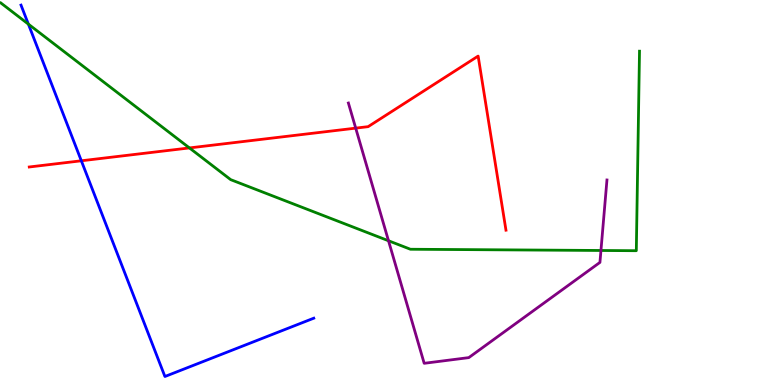[{'lines': ['blue', 'red'], 'intersections': [{'x': 1.05, 'y': 5.82}]}, {'lines': ['green', 'red'], 'intersections': [{'x': 2.44, 'y': 6.16}]}, {'lines': ['purple', 'red'], 'intersections': [{'x': 4.59, 'y': 6.67}]}, {'lines': ['blue', 'green'], 'intersections': [{'x': 0.366, 'y': 9.37}]}, {'lines': ['blue', 'purple'], 'intersections': []}, {'lines': ['green', 'purple'], 'intersections': [{'x': 5.01, 'y': 3.75}, {'x': 7.75, 'y': 3.49}]}]